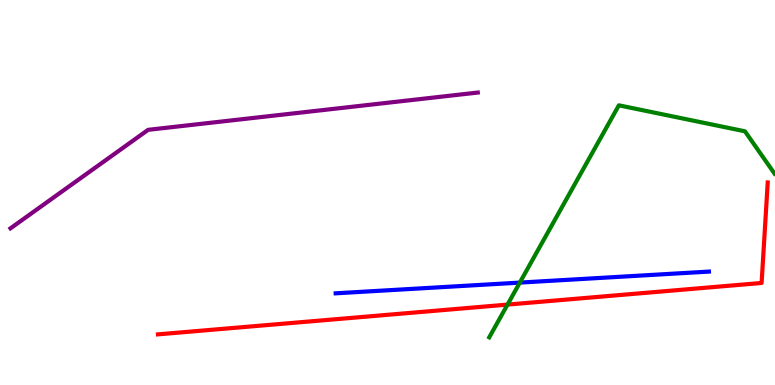[{'lines': ['blue', 'red'], 'intersections': []}, {'lines': ['green', 'red'], 'intersections': [{'x': 6.55, 'y': 2.09}]}, {'lines': ['purple', 'red'], 'intersections': []}, {'lines': ['blue', 'green'], 'intersections': [{'x': 6.71, 'y': 2.66}]}, {'lines': ['blue', 'purple'], 'intersections': []}, {'lines': ['green', 'purple'], 'intersections': []}]